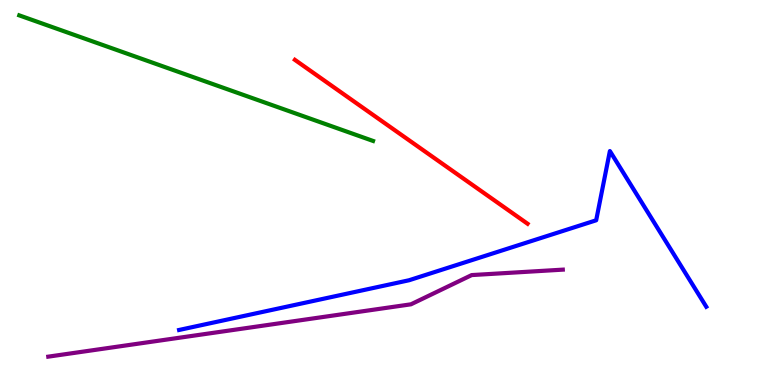[{'lines': ['blue', 'red'], 'intersections': []}, {'lines': ['green', 'red'], 'intersections': []}, {'lines': ['purple', 'red'], 'intersections': []}, {'lines': ['blue', 'green'], 'intersections': []}, {'lines': ['blue', 'purple'], 'intersections': []}, {'lines': ['green', 'purple'], 'intersections': []}]